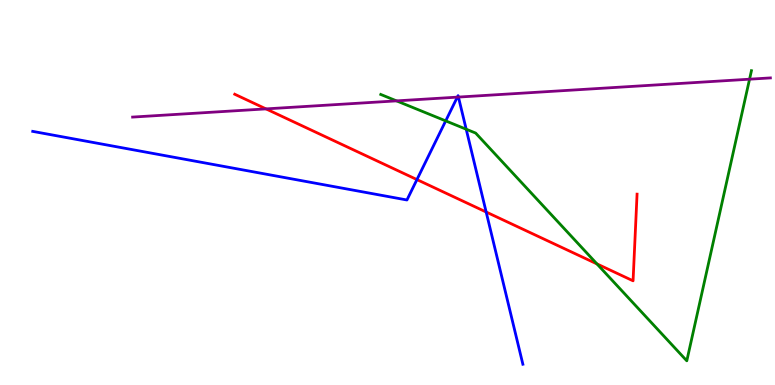[{'lines': ['blue', 'red'], 'intersections': [{'x': 5.38, 'y': 5.34}, {'x': 6.27, 'y': 4.49}]}, {'lines': ['green', 'red'], 'intersections': [{'x': 7.7, 'y': 3.15}]}, {'lines': ['purple', 'red'], 'intersections': [{'x': 3.43, 'y': 7.17}]}, {'lines': ['blue', 'green'], 'intersections': [{'x': 5.75, 'y': 6.86}, {'x': 6.02, 'y': 6.64}]}, {'lines': ['blue', 'purple'], 'intersections': [{'x': 5.9, 'y': 7.48}, {'x': 5.92, 'y': 7.48}]}, {'lines': ['green', 'purple'], 'intersections': [{'x': 5.12, 'y': 7.38}, {'x': 9.67, 'y': 7.94}]}]